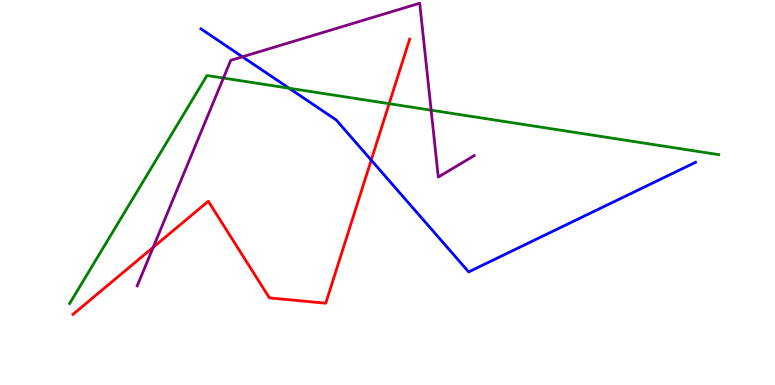[{'lines': ['blue', 'red'], 'intersections': [{'x': 4.79, 'y': 5.84}]}, {'lines': ['green', 'red'], 'intersections': [{'x': 5.02, 'y': 7.31}]}, {'lines': ['purple', 'red'], 'intersections': [{'x': 1.98, 'y': 3.58}]}, {'lines': ['blue', 'green'], 'intersections': [{'x': 3.73, 'y': 7.71}]}, {'lines': ['blue', 'purple'], 'intersections': [{'x': 3.13, 'y': 8.52}]}, {'lines': ['green', 'purple'], 'intersections': [{'x': 2.88, 'y': 7.97}, {'x': 5.56, 'y': 7.14}]}]